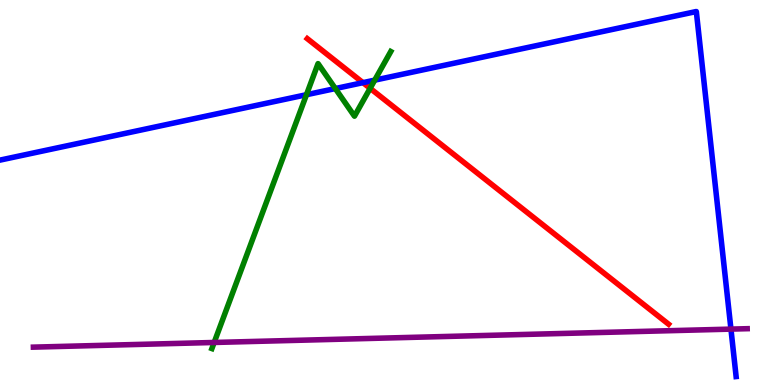[{'lines': ['blue', 'red'], 'intersections': [{'x': 4.68, 'y': 7.85}]}, {'lines': ['green', 'red'], 'intersections': [{'x': 4.78, 'y': 7.71}]}, {'lines': ['purple', 'red'], 'intersections': []}, {'lines': ['blue', 'green'], 'intersections': [{'x': 3.95, 'y': 7.54}, {'x': 4.33, 'y': 7.7}, {'x': 4.83, 'y': 7.92}]}, {'lines': ['blue', 'purple'], 'intersections': [{'x': 9.43, 'y': 1.45}]}, {'lines': ['green', 'purple'], 'intersections': [{'x': 2.76, 'y': 1.1}]}]